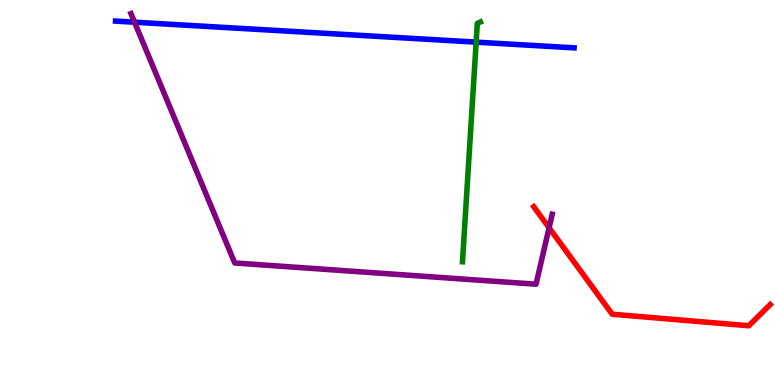[{'lines': ['blue', 'red'], 'intersections': []}, {'lines': ['green', 'red'], 'intersections': []}, {'lines': ['purple', 'red'], 'intersections': [{'x': 7.09, 'y': 4.08}]}, {'lines': ['blue', 'green'], 'intersections': [{'x': 6.14, 'y': 8.91}]}, {'lines': ['blue', 'purple'], 'intersections': [{'x': 1.74, 'y': 9.42}]}, {'lines': ['green', 'purple'], 'intersections': []}]